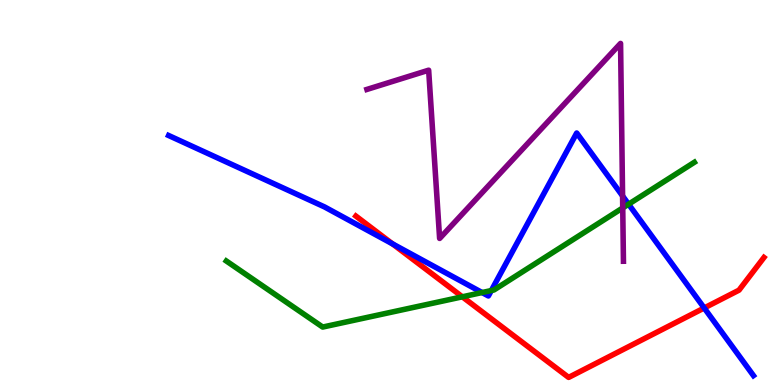[{'lines': ['blue', 'red'], 'intersections': [{'x': 5.07, 'y': 3.66}, {'x': 9.09, 'y': 2.0}]}, {'lines': ['green', 'red'], 'intersections': [{'x': 5.97, 'y': 2.29}]}, {'lines': ['purple', 'red'], 'intersections': []}, {'lines': ['blue', 'green'], 'intersections': [{'x': 6.22, 'y': 2.4}, {'x': 6.34, 'y': 2.45}, {'x': 8.11, 'y': 4.7}]}, {'lines': ['blue', 'purple'], 'intersections': [{'x': 8.03, 'y': 4.91}]}, {'lines': ['green', 'purple'], 'intersections': [{'x': 8.04, 'y': 4.6}]}]